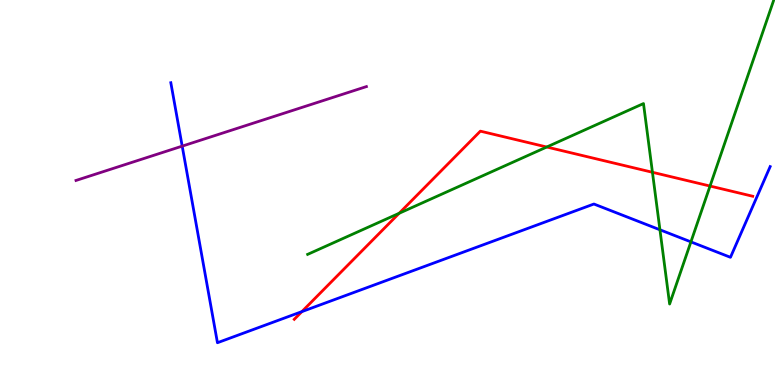[{'lines': ['blue', 'red'], 'intersections': [{'x': 3.9, 'y': 1.91}]}, {'lines': ['green', 'red'], 'intersections': [{'x': 5.15, 'y': 4.46}, {'x': 7.05, 'y': 6.18}, {'x': 8.42, 'y': 5.53}, {'x': 9.16, 'y': 5.17}]}, {'lines': ['purple', 'red'], 'intersections': []}, {'lines': ['blue', 'green'], 'intersections': [{'x': 8.52, 'y': 4.03}, {'x': 8.92, 'y': 3.72}]}, {'lines': ['blue', 'purple'], 'intersections': [{'x': 2.35, 'y': 6.2}]}, {'lines': ['green', 'purple'], 'intersections': []}]